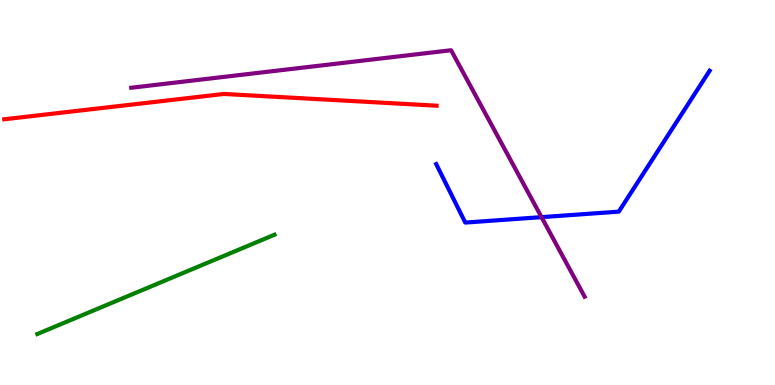[{'lines': ['blue', 'red'], 'intersections': []}, {'lines': ['green', 'red'], 'intersections': []}, {'lines': ['purple', 'red'], 'intersections': []}, {'lines': ['blue', 'green'], 'intersections': []}, {'lines': ['blue', 'purple'], 'intersections': [{'x': 6.99, 'y': 4.36}]}, {'lines': ['green', 'purple'], 'intersections': []}]